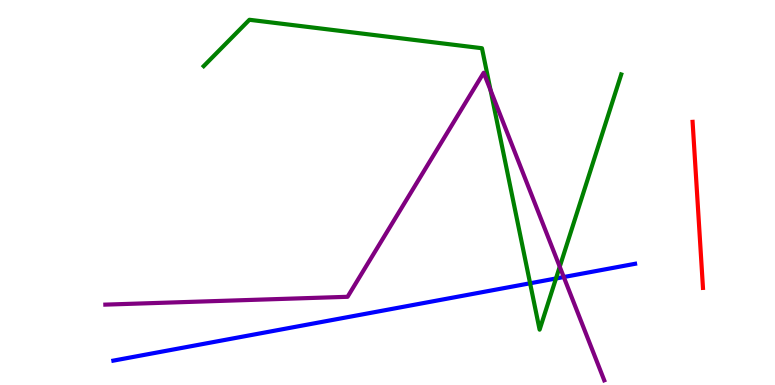[{'lines': ['blue', 'red'], 'intersections': []}, {'lines': ['green', 'red'], 'intersections': []}, {'lines': ['purple', 'red'], 'intersections': []}, {'lines': ['blue', 'green'], 'intersections': [{'x': 6.84, 'y': 2.64}, {'x': 7.17, 'y': 2.77}]}, {'lines': ['blue', 'purple'], 'intersections': [{'x': 7.27, 'y': 2.8}]}, {'lines': ['green', 'purple'], 'intersections': [{'x': 6.33, 'y': 7.66}, {'x': 7.22, 'y': 3.07}]}]